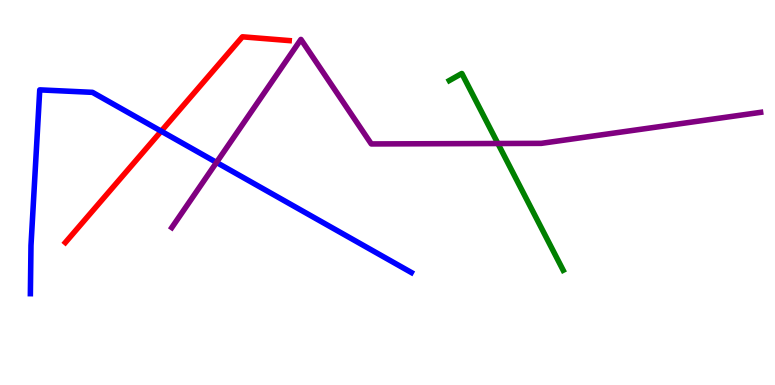[{'lines': ['blue', 'red'], 'intersections': [{'x': 2.08, 'y': 6.59}]}, {'lines': ['green', 'red'], 'intersections': []}, {'lines': ['purple', 'red'], 'intersections': []}, {'lines': ['blue', 'green'], 'intersections': []}, {'lines': ['blue', 'purple'], 'intersections': [{'x': 2.79, 'y': 5.78}]}, {'lines': ['green', 'purple'], 'intersections': [{'x': 6.42, 'y': 6.27}]}]